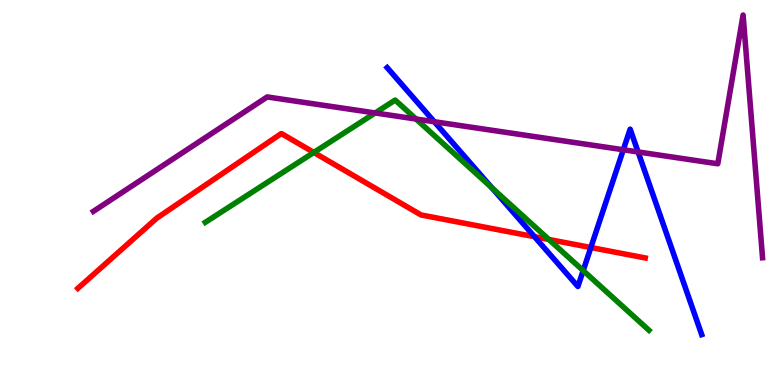[{'lines': ['blue', 'red'], 'intersections': [{'x': 6.9, 'y': 3.85}, {'x': 7.62, 'y': 3.57}]}, {'lines': ['green', 'red'], 'intersections': [{'x': 4.05, 'y': 6.04}, {'x': 7.08, 'y': 3.78}]}, {'lines': ['purple', 'red'], 'intersections': []}, {'lines': ['blue', 'green'], 'intersections': [{'x': 6.35, 'y': 5.12}, {'x': 7.52, 'y': 2.97}]}, {'lines': ['blue', 'purple'], 'intersections': [{'x': 5.6, 'y': 6.84}, {'x': 8.04, 'y': 6.11}, {'x': 8.23, 'y': 6.05}]}, {'lines': ['green', 'purple'], 'intersections': [{'x': 4.84, 'y': 7.07}, {'x': 5.37, 'y': 6.91}]}]